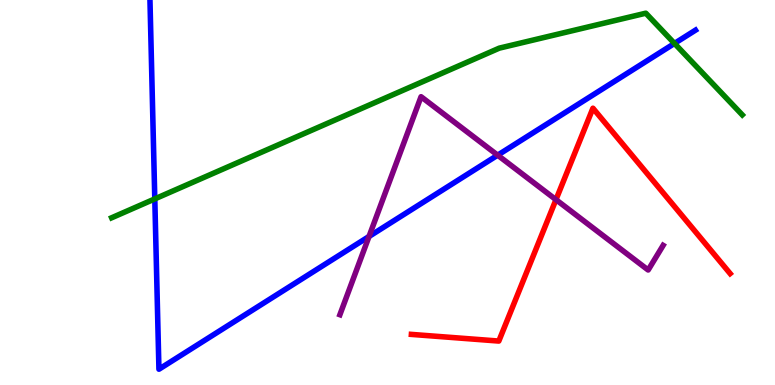[{'lines': ['blue', 'red'], 'intersections': []}, {'lines': ['green', 'red'], 'intersections': []}, {'lines': ['purple', 'red'], 'intersections': [{'x': 7.17, 'y': 4.81}]}, {'lines': ['blue', 'green'], 'intersections': [{'x': 2.0, 'y': 4.83}, {'x': 8.7, 'y': 8.87}]}, {'lines': ['blue', 'purple'], 'intersections': [{'x': 4.76, 'y': 3.86}, {'x': 6.42, 'y': 5.97}]}, {'lines': ['green', 'purple'], 'intersections': []}]